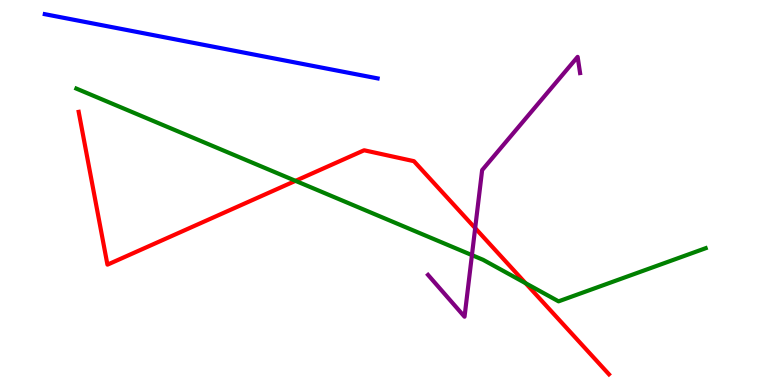[{'lines': ['blue', 'red'], 'intersections': []}, {'lines': ['green', 'red'], 'intersections': [{'x': 3.81, 'y': 5.3}, {'x': 6.78, 'y': 2.64}]}, {'lines': ['purple', 'red'], 'intersections': [{'x': 6.13, 'y': 4.08}]}, {'lines': ['blue', 'green'], 'intersections': []}, {'lines': ['blue', 'purple'], 'intersections': []}, {'lines': ['green', 'purple'], 'intersections': [{'x': 6.09, 'y': 3.37}]}]